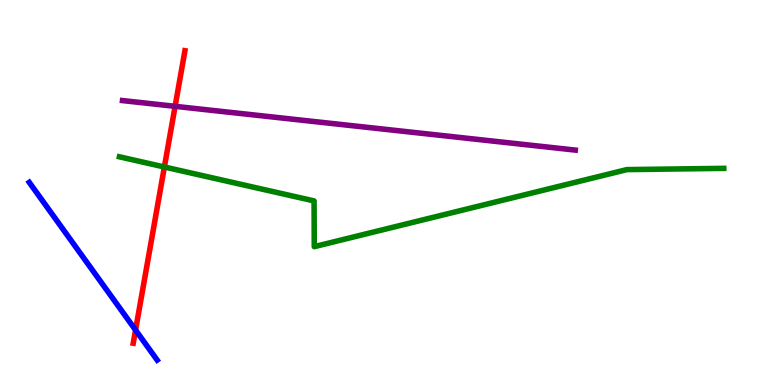[{'lines': ['blue', 'red'], 'intersections': [{'x': 1.75, 'y': 1.43}]}, {'lines': ['green', 'red'], 'intersections': [{'x': 2.12, 'y': 5.66}]}, {'lines': ['purple', 'red'], 'intersections': [{'x': 2.26, 'y': 7.24}]}, {'lines': ['blue', 'green'], 'intersections': []}, {'lines': ['blue', 'purple'], 'intersections': []}, {'lines': ['green', 'purple'], 'intersections': []}]